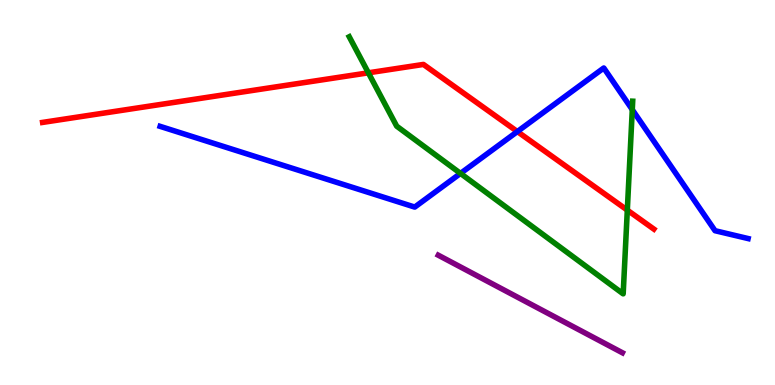[{'lines': ['blue', 'red'], 'intersections': [{'x': 6.68, 'y': 6.58}]}, {'lines': ['green', 'red'], 'intersections': [{'x': 4.75, 'y': 8.11}, {'x': 8.09, 'y': 4.54}]}, {'lines': ['purple', 'red'], 'intersections': []}, {'lines': ['blue', 'green'], 'intersections': [{'x': 5.94, 'y': 5.5}, {'x': 8.16, 'y': 7.15}]}, {'lines': ['blue', 'purple'], 'intersections': []}, {'lines': ['green', 'purple'], 'intersections': []}]